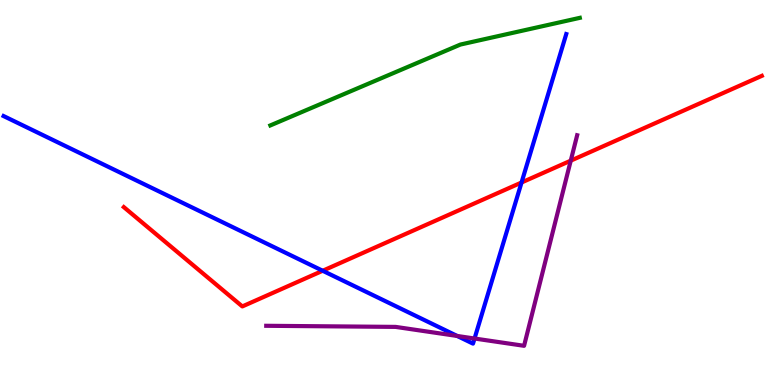[{'lines': ['blue', 'red'], 'intersections': [{'x': 4.16, 'y': 2.97}, {'x': 6.73, 'y': 5.26}]}, {'lines': ['green', 'red'], 'intersections': []}, {'lines': ['purple', 'red'], 'intersections': [{'x': 7.36, 'y': 5.83}]}, {'lines': ['blue', 'green'], 'intersections': []}, {'lines': ['blue', 'purple'], 'intersections': [{'x': 5.9, 'y': 1.27}, {'x': 6.12, 'y': 1.21}]}, {'lines': ['green', 'purple'], 'intersections': []}]